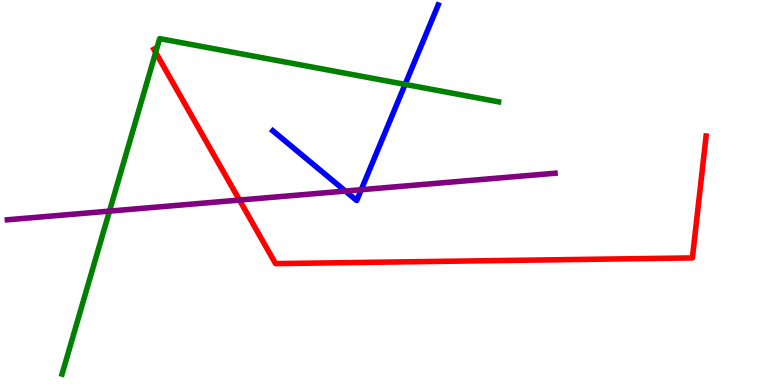[{'lines': ['blue', 'red'], 'intersections': []}, {'lines': ['green', 'red'], 'intersections': [{'x': 2.01, 'y': 8.64}]}, {'lines': ['purple', 'red'], 'intersections': [{'x': 3.09, 'y': 4.8}]}, {'lines': ['blue', 'green'], 'intersections': [{'x': 5.23, 'y': 7.81}]}, {'lines': ['blue', 'purple'], 'intersections': [{'x': 4.46, 'y': 5.04}, {'x': 4.66, 'y': 5.07}]}, {'lines': ['green', 'purple'], 'intersections': [{'x': 1.41, 'y': 4.52}]}]